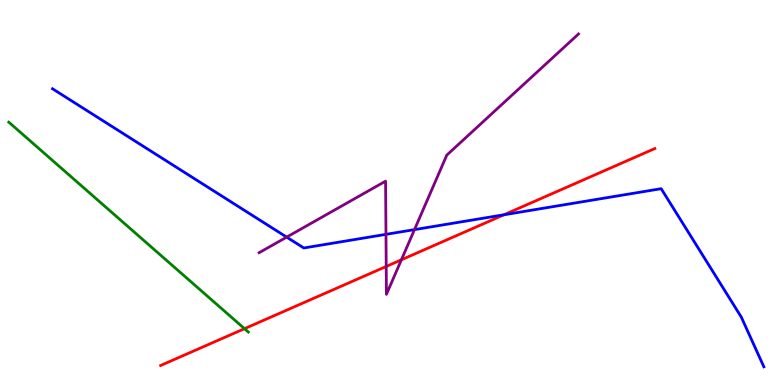[{'lines': ['blue', 'red'], 'intersections': [{'x': 6.5, 'y': 4.42}]}, {'lines': ['green', 'red'], 'intersections': [{'x': 3.15, 'y': 1.46}]}, {'lines': ['purple', 'red'], 'intersections': [{'x': 4.98, 'y': 3.08}, {'x': 5.18, 'y': 3.25}]}, {'lines': ['blue', 'green'], 'intersections': []}, {'lines': ['blue', 'purple'], 'intersections': [{'x': 3.7, 'y': 3.84}, {'x': 4.98, 'y': 3.91}, {'x': 5.35, 'y': 4.04}]}, {'lines': ['green', 'purple'], 'intersections': []}]